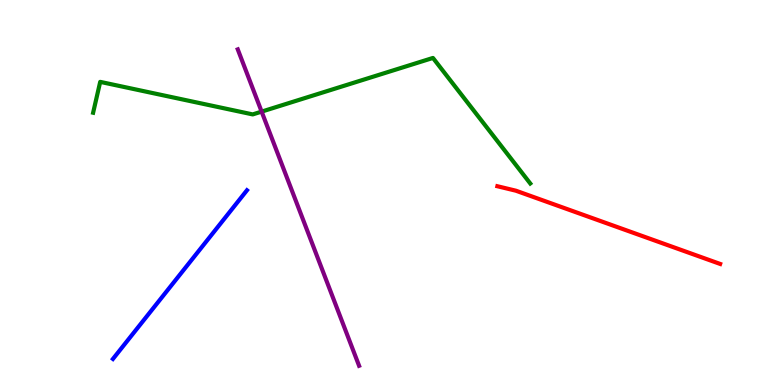[{'lines': ['blue', 'red'], 'intersections': []}, {'lines': ['green', 'red'], 'intersections': []}, {'lines': ['purple', 'red'], 'intersections': []}, {'lines': ['blue', 'green'], 'intersections': []}, {'lines': ['blue', 'purple'], 'intersections': []}, {'lines': ['green', 'purple'], 'intersections': [{'x': 3.38, 'y': 7.1}]}]